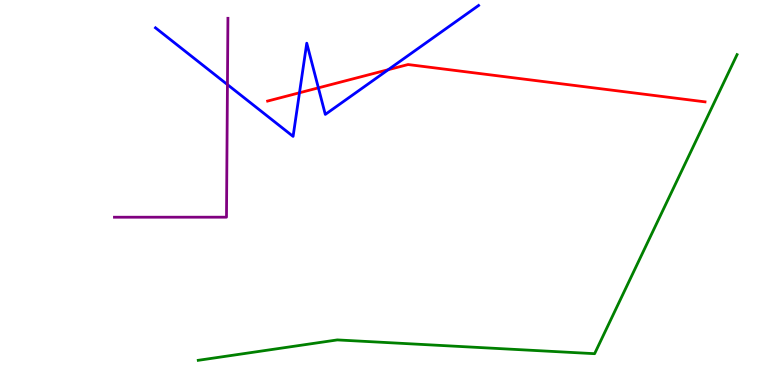[{'lines': ['blue', 'red'], 'intersections': [{'x': 3.86, 'y': 7.59}, {'x': 4.11, 'y': 7.72}, {'x': 5.01, 'y': 8.19}]}, {'lines': ['green', 'red'], 'intersections': []}, {'lines': ['purple', 'red'], 'intersections': []}, {'lines': ['blue', 'green'], 'intersections': []}, {'lines': ['blue', 'purple'], 'intersections': [{'x': 2.93, 'y': 7.8}]}, {'lines': ['green', 'purple'], 'intersections': []}]